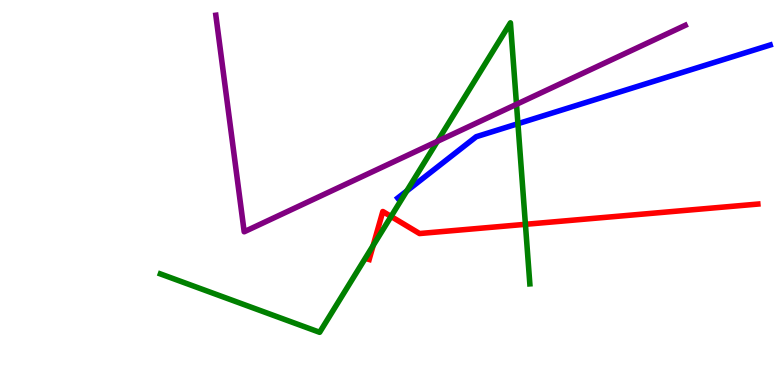[{'lines': ['blue', 'red'], 'intersections': []}, {'lines': ['green', 'red'], 'intersections': [{'x': 4.81, 'y': 3.62}, {'x': 5.05, 'y': 4.38}, {'x': 6.78, 'y': 4.17}]}, {'lines': ['purple', 'red'], 'intersections': []}, {'lines': ['blue', 'green'], 'intersections': [{'x': 5.25, 'y': 5.04}, {'x': 6.68, 'y': 6.79}]}, {'lines': ['blue', 'purple'], 'intersections': []}, {'lines': ['green', 'purple'], 'intersections': [{'x': 5.64, 'y': 6.33}, {'x': 6.66, 'y': 7.29}]}]